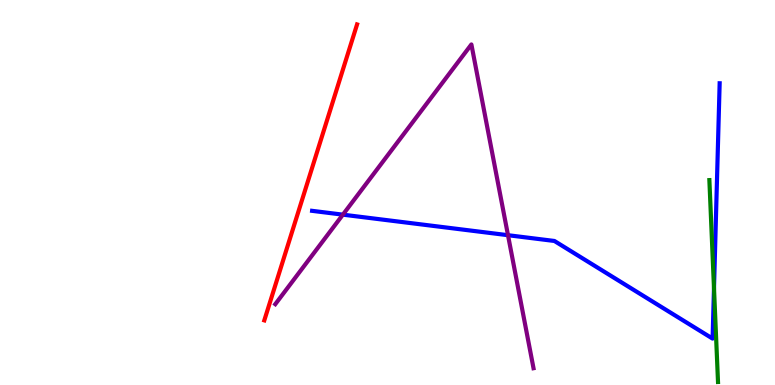[{'lines': ['blue', 'red'], 'intersections': []}, {'lines': ['green', 'red'], 'intersections': []}, {'lines': ['purple', 'red'], 'intersections': []}, {'lines': ['blue', 'green'], 'intersections': [{'x': 9.21, 'y': 2.52}]}, {'lines': ['blue', 'purple'], 'intersections': [{'x': 4.42, 'y': 4.42}, {'x': 6.55, 'y': 3.89}]}, {'lines': ['green', 'purple'], 'intersections': []}]